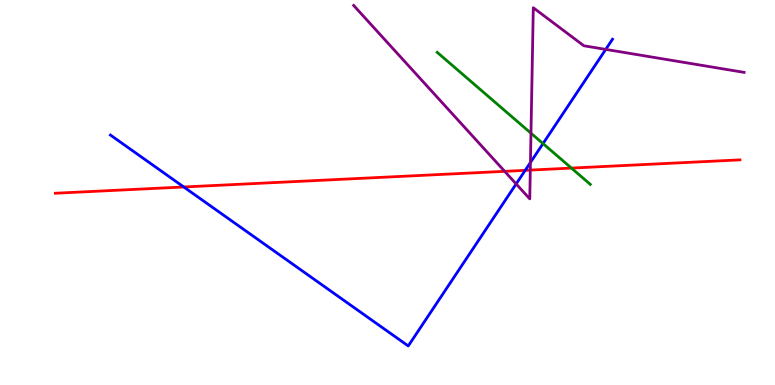[{'lines': ['blue', 'red'], 'intersections': [{'x': 2.37, 'y': 5.14}, {'x': 6.78, 'y': 5.58}]}, {'lines': ['green', 'red'], 'intersections': [{'x': 7.37, 'y': 5.63}]}, {'lines': ['purple', 'red'], 'intersections': [{'x': 6.51, 'y': 5.55}, {'x': 6.84, 'y': 5.58}]}, {'lines': ['blue', 'green'], 'intersections': [{'x': 7.01, 'y': 6.27}]}, {'lines': ['blue', 'purple'], 'intersections': [{'x': 6.66, 'y': 5.22}, {'x': 6.84, 'y': 5.78}, {'x': 7.82, 'y': 8.72}]}, {'lines': ['green', 'purple'], 'intersections': [{'x': 6.85, 'y': 6.54}]}]